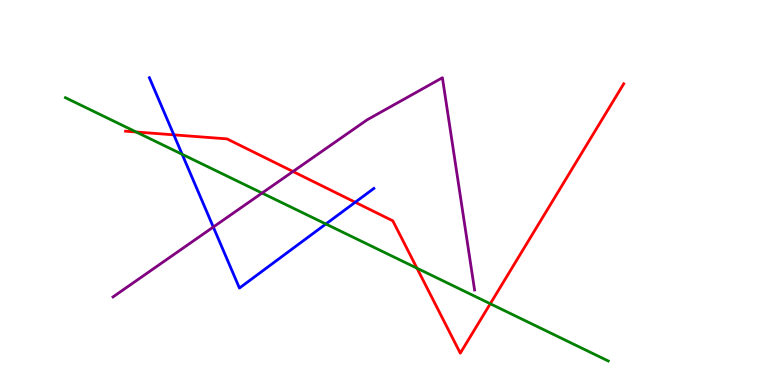[{'lines': ['blue', 'red'], 'intersections': [{'x': 2.24, 'y': 6.5}, {'x': 4.58, 'y': 4.75}]}, {'lines': ['green', 'red'], 'intersections': [{'x': 1.76, 'y': 6.57}, {'x': 5.38, 'y': 3.03}, {'x': 6.33, 'y': 2.11}]}, {'lines': ['purple', 'red'], 'intersections': [{'x': 3.78, 'y': 5.55}]}, {'lines': ['blue', 'green'], 'intersections': [{'x': 2.35, 'y': 5.99}, {'x': 4.2, 'y': 4.18}]}, {'lines': ['blue', 'purple'], 'intersections': [{'x': 2.75, 'y': 4.1}]}, {'lines': ['green', 'purple'], 'intersections': [{'x': 3.38, 'y': 4.99}]}]